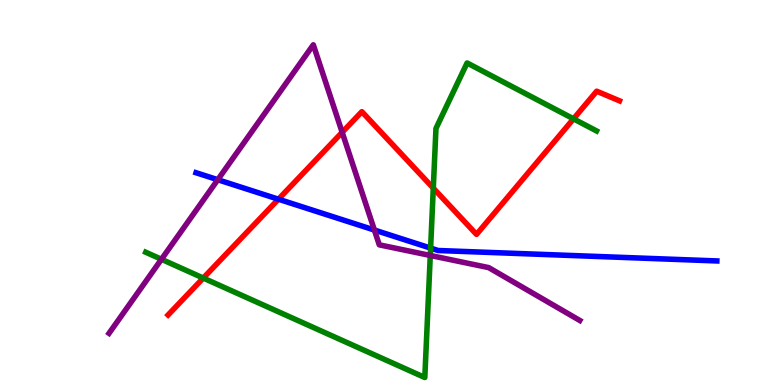[{'lines': ['blue', 'red'], 'intersections': [{'x': 3.59, 'y': 4.83}]}, {'lines': ['green', 'red'], 'intersections': [{'x': 2.62, 'y': 2.78}, {'x': 5.59, 'y': 5.11}, {'x': 7.4, 'y': 6.91}]}, {'lines': ['purple', 'red'], 'intersections': [{'x': 4.42, 'y': 6.56}]}, {'lines': ['blue', 'green'], 'intersections': [{'x': 5.56, 'y': 3.56}]}, {'lines': ['blue', 'purple'], 'intersections': [{'x': 2.81, 'y': 5.33}, {'x': 4.83, 'y': 4.03}]}, {'lines': ['green', 'purple'], 'intersections': [{'x': 2.08, 'y': 3.27}, {'x': 5.55, 'y': 3.36}]}]